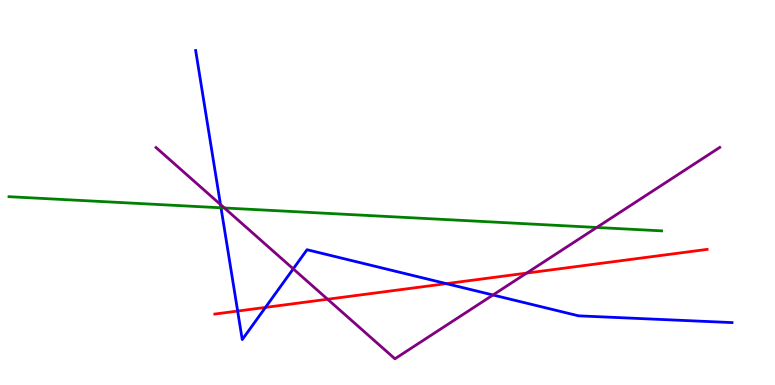[{'lines': ['blue', 'red'], 'intersections': [{'x': 3.07, 'y': 1.92}, {'x': 3.43, 'y': 2.02}, {'x': 5.76, 'y': 2.63}]}, {'lines': ['green', 'red'], 'intersections': []}, {'lines': ['purple', 'red'], 'intersections': [{'x': 4.23, 'y': 2.23}, {'x': 6.79, 'y': 2.91}]}, {'lines': ['blue', 'green'], 'intersections': [{'x': 2.85, 'y': 4.6}]}, {'lines': ['blue', 'purple'], 'intersections': [{'x': 2.84, 'y': 4.69}, {'x': 3.78, 'y': 3.02}, {'x': 6.36, 'y': 2.34}]}, {'lines': ['green', 'purple'], 'intersections': [{'x': 2.9, 'y': 4.6}, {'x': 7.7, 'y': 4.09}]}]